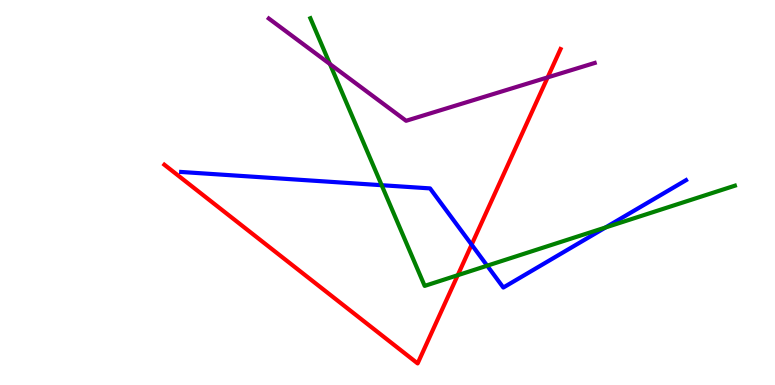[{'lines': ['blue', 'red'], 'intersections': [{'x': 6.09, 'y': 3.65}]}, {'lines': ['green', 'red'], 'intersections': [{'x': 5.91, 'y': 2.85}]}, {'lines': ['purple', 'red'], 'intersections': [{'x': 7.07, 'y': 7.99}]}, {'lines': ['blue', 'green'], 'intersections': [{'x': 4.92, 'y': 5.19}, {'x': 6.29, 'y': 3.1}, {'x': 7.81, 'y': 4.09}]}, {'lines': ['blue', 'purple'], 'intersections': []}, {'lines': ['green', 'purple'], 'intersections': [{'x': 4.26, 'y': 8.34}]}]